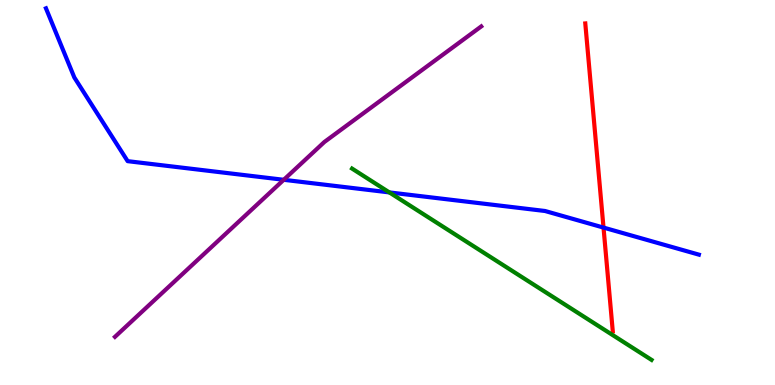[{'lines': ['blue', 'red'], 'intersections': [{'x': 7.79, 'y': 4.09}]}, {'lines': ['green', 'red'], 'intersections': []}, {'lines': ['purple', 'red'], 'intersections': []}, {'lines': ['blue', 'green'], 'intersections': [{'x': 5.02, 'y': 5.0}]}, {'lines': ['blue', 'purple'], 'intersections': [{'x': 3.66, 'y': 5.33}]}, {'lines': ['green', 'purple'], 'intersections': []}]